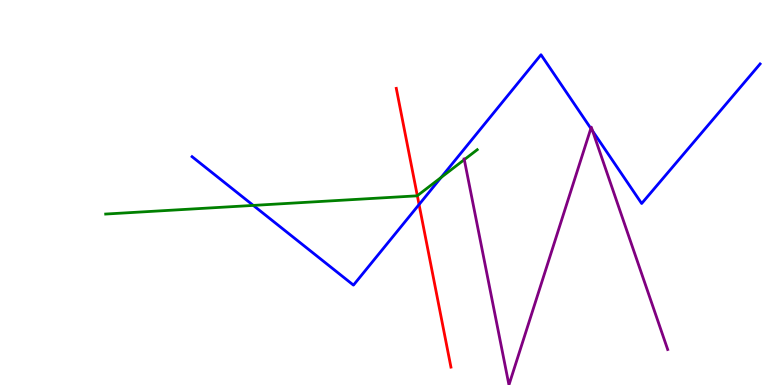[{'lines': ['blue', 'red'], 'intersections': [{'x': 5.41, 'y': 4.69}]}, {'lines': ['green', 'red'], 'intersections': [{'x': 5.38, 'y': 4.92}]}, {'lines': ['purple', 'red'], 'intersections': []}, {'lines': ['blue', 'green'], 'intersections': [{'x': 3.27, 'y': 4.66}, {'x': 5.69, 'y': 5.39}]}, {'lines': ['blue', 'purple'], 'intersections': [{'x': 7.62, 'y': 6.66}, {'x': 7.65, 'y': 6.6}]}, {'lines': ['green', 'purple'], 'intersections': [{'x': 5.99, 'y': 5.85}]}]